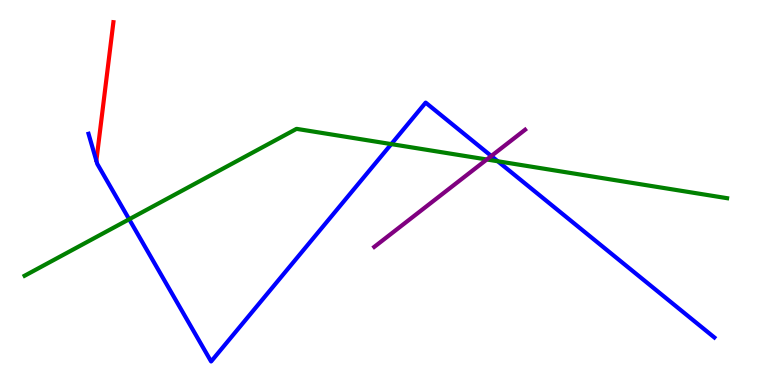[{'lines': ['blue', 'red'], 'intersections': []}, {'lines': ['green', 'red'], 'intersections': []}, {'lines': ['purple', 'red'], 'intersections': []}, {'lines': ['blue', 'green'], 'intersections': [{'x': 1.67, 'y': 4.3}, {'x': 5.05, 'y': 6.26}, {'x': 6.42, 'y': 5.81}]}, {'lines': ['blue', 'purple'], 'intersections': [{'x': 6.34, 'y': 5.95}]}, {'lines': ['green', 'purple'], 'intersections': [{'x': 6.28, 'y': 5.86}]}]